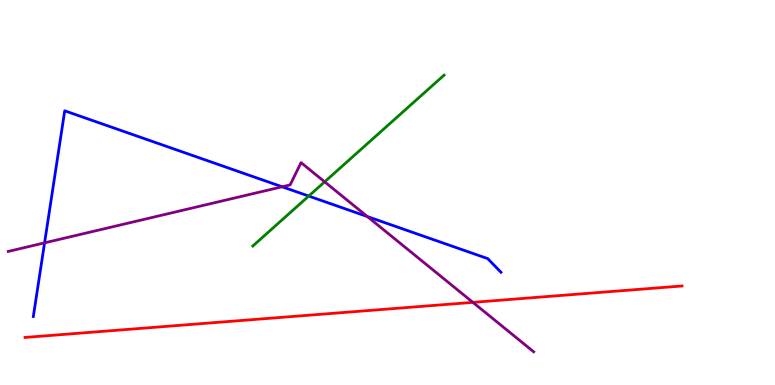[{'lines': ['blue', 'red'], 'intersections': []}, {'lines': ['green', 'red'], 'intersections': []}, {'lines': ['purple', 'red'], 'intersections': [{'x': 6.1, 'y': 2.15}]}, {'lines': ['blue', 'green'], 'intersections': [{'x': 3.98, 'y': 4.91}]}, {'lines': ['blue', 'purple'], 'intersections': [{'x': 0.575, 'y': 3.69}, {'x': 3.64, 'y': 5.15}, {'x': 4.74, 'y': 4.38}]}, {'lines': ['green', 'purple'], 'intersections': [{'x': 4.19, 'y': 5.28}]}]